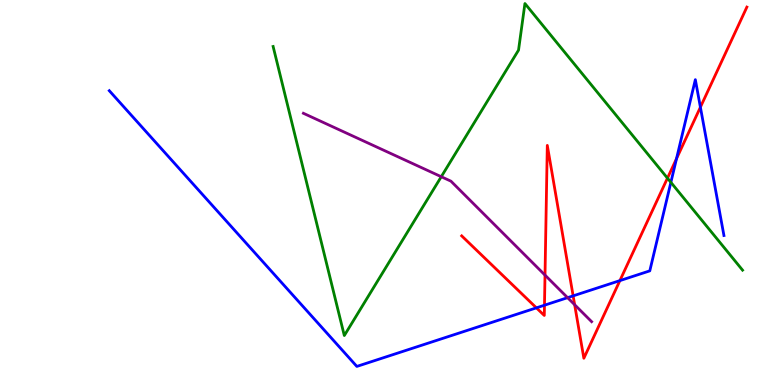[{'lines': ['blue', 'red'], 'intersections': [{'x': 6.92, 'y': 2.0}, {'x': 7.03, 'y': 2.07}, {'x': 7.4, 'y': 2.32}, {'x': 8.0, 'y': 2.71}, {'x': 8.73, 'y': 5.88}, {'x': 9.04, 'y': 7.22}]}, {'lines': ['green', 'red'], 'intersections': [{'x': 8.61, 'y': 5.37}]}, {'lines': ['purple', 'red'], 'intersections': [{'x': 7.03, 'y': 2.85}, {'x': 7.41, 'y': 2.08}]}, {'lines': ['blue', 'green'], 'intersections': [{'x': 8.66, 'y': 5.26}]}, {'lines': ['blue', 'purple'], 'intersections': [{'x': 7.32, 'y': 2.27}]}, {'lines': ['green', 'purple'], 'intersections': [{'x': 5.69, 'y': 5.41}]}]